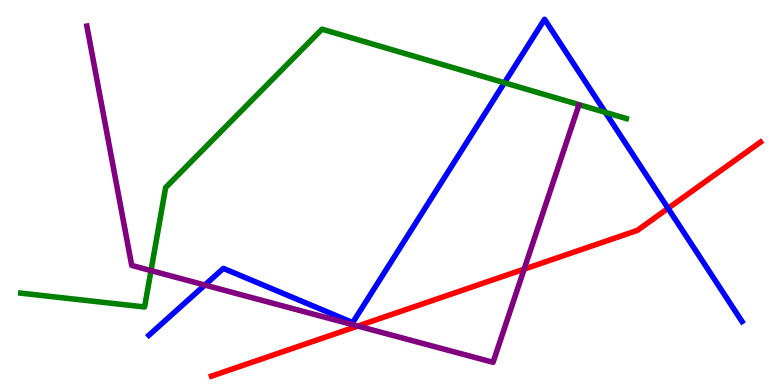[{'lines': ['blue', 'red'], 'intersections': [{'x': 8.62, 'y': 4.59}]}, {'lines': ['green', 'red'], 'intersections': []}, {'lines': ['purple', 'red'], 'intersections': [{'x': 4.62, 'y': 1.53}, {'x': 6.76, 'y': 3.01}]}, {'lines': ['blue', 'green'], 'intersections': [{'x': 6.51, 'y': 7.85}, {'x': 7.81, 'y': 7.08}]}, {'lines': ['blue', 'purple'], 'intersections': [{'x': 2.64, 'y': 2.6}]}, {'lines': ['green', 'purple'], 'intersections': [{'x': 1.95, 'y': 2.97}]}]